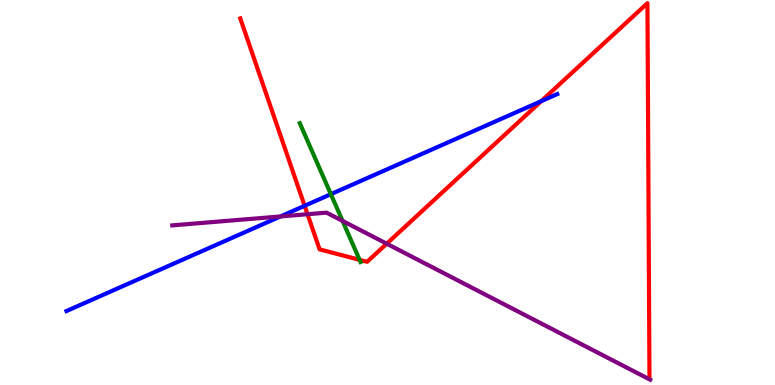[{'lines': ['blue', 'red'], 'intersections': [{'x': 3.93, 'y': 4.66}, {'x': 6.98, 'y': 7.37}]}, {'lines': ['green', 'red'], 'intersections': [{'x': 4.64, 'y': 3.25}]}, {'lines': ['purple', 'red'], 'intersections': [{'x': 3.97, 'y': 4.44}, {'x': 4.99, 'y': 3.67}]}, {'lines': ['blue', 'green'], 'intersections': [{'x': 4.27, 'y': 4.96}]}, {'lines': ['blue', 'purple'], 'intersections': [{'x': 3.62, 'y': 4.38}]}, {'lines': ['green', 'purple'], 'intersections': [{'x': 4.42, 'y': 4.26}]}]